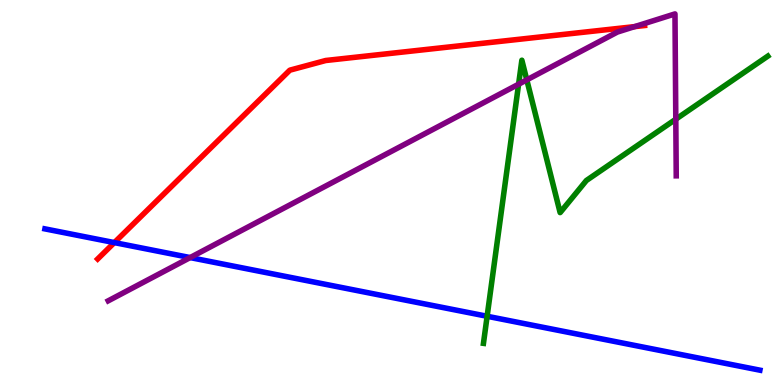[{'lines': ['blue', 'red'], 'intersections': [{'x': 1.48, 'y': 3.7}]}, {'lines': ['green', 'red'], 'intersections': []}, {'lines': ['purple', 'red'], 'intersections': [{'x': 8.19, 'y': 9.31}]}, {'lines': ['blue', 'green'], 'intersections': [{'x': 6.29, 'y': 1.79}]}, {'lines': ['blue', 'purple'], 'intersections': [{'x': 2.45, 'y': 3.31}]}, {'lines': ['green', 'purple'], 'intersections': [{'x': 6.69, 'y': 7.81}, {'x': 6.8, 'y': 7.93}, {'x': 8.72, 'y': 6.9}]}]